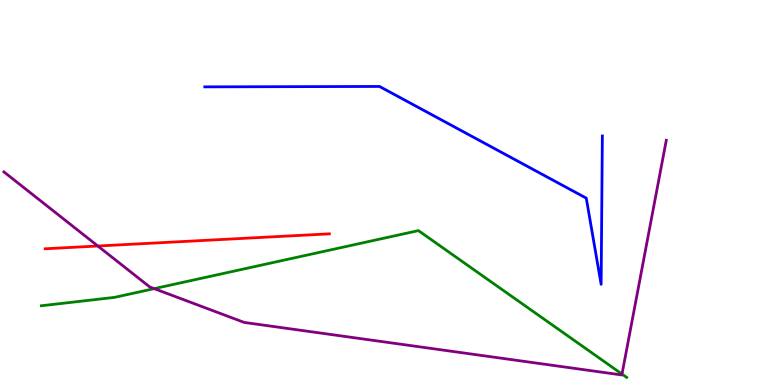[{'lines': ['blue', 'red'], 'intersections': []}, {'lines': ['green', 'red'], 'intersections': []}, {'lines': ['purple', 'red'], 'intersections': [{'x': 1.26, 'y': 3.61}]}, {'lines': ['blue', 'green'], 'intersections': []}, {'lines': ['blue', 'purple'], 'intersections': []}, {'lines': ['green', 'purple'], 'intersections': [{'x': 1.99, 'y': 2.5}, {'x': 8.03, 'y': 0.284}]}]